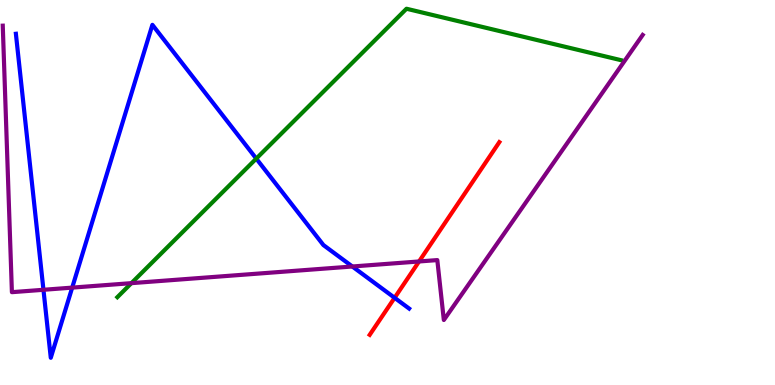[{'lines': ['blue', 'red'], 'intersections': [{'x': 5.09, 'y': 2.26}]}, {'lines': ['green', 'red'], 'intersections': []}, {'lines': ['purple', 'red'], 'intersections': [{'x': 5.41, 'y': 3.21}]}, {'lines': ['blue', 'green'], 'intersections': [{'x': 3.31, 'y': 5.88}]}, {'lines': ['blue', 'purple'], 'intersections': [{'x': 0.561, 'y': 2.47}, {'x': 0.932, 'y': 2.53}, {'x': 4.55, 'y': 3.08}]}, {'lines': ['green', 'purple'], 'intersections': [{'x': 1.7, 'y': 2.65}]}]